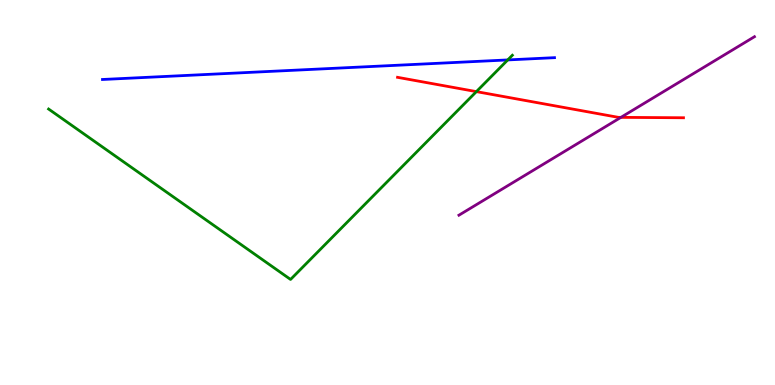[{'lines': ['blue', 'red'], 'intersections': []}, {'lines': ['green', 'red'], 'intersections': [{'x': 6.15, 'y': 7.62}]}, {'lines': ['purple', 'red'], 'intersections': [{'x': 8.01, 'y': 6.95}]}, {'lines': ['blue', 'green'], 'intersections': [{'x': 6.55, 'y': 8.44}]}, {'lines': ['blue', 'purple'], 'intersections': []}, {'lines': ['green', 'purple'], 'intersections': []}]